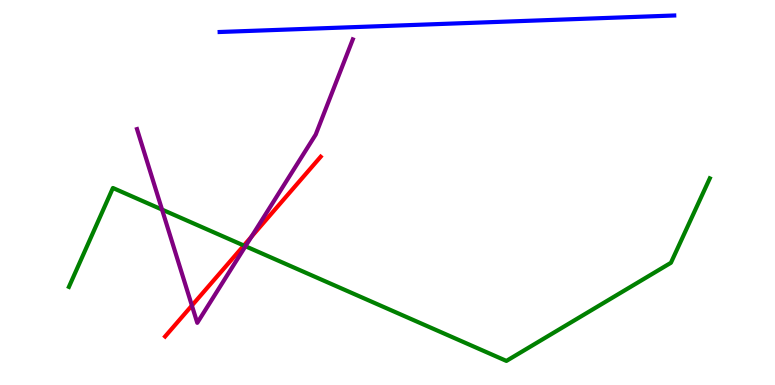[{'lines': ['blue', 'red'], 'intersections': []}, {'lines': ['green', 'red'], 'intersections': [{'x': 3.15, 'y': 3.62}]}, {'lines': ['purple', 'red'], 'intersections': [{'x': 2.48, 'y': 2.06}, {'x': 3.24, 'y': 3.85}]}, {'lines': ['blue', 'green'], 'intersections': []}, {'lines': ['blue', 'purple'], 'intersections': []}, {'lines': ['green', 'purple'], 'intersections': [{'x': 2.09, 'y': 4.56}, {'x': 3.17, 'y': 3.6}]}]